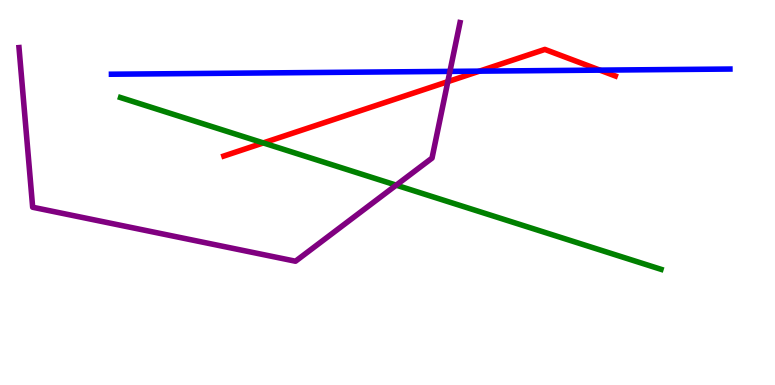[{'lines': ['blue', 'red'], 'intersections': [{'x': 6.19, 'y': 8.15}, {'x': 7.74, 'y': 8.18}]}, {'lines': ['green', 'red'], 'intersections': [{'x': 3.4, 'y': 6.29}]}, {'lines': ['purple', 'red'], 'intersections': [{'x': 5.78, 'y': 7.88}]}, {'lines': ['blue', 'green'], 'intersections': []}, {'lines': ['blue', 'purple'], 'intersections': [{'x': 5.81, 'y': 8.15}]}, {'lines': ['green', 'purple'], 'intersections': [{'x': 5.11, 'y': 5.19}]}]